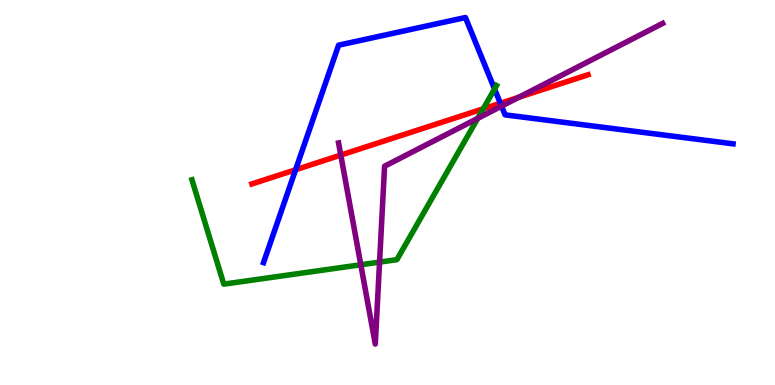[{'lines': ['blue', 'red'], 'intersections': [{'x': 3.81, 'y': 5.59}, {'x': 6.46, 'y': 7.32}]}, {'lines': ['green', 'red'], 'intersections': [{'x': 6.24, 'y': 7.17}]}, {'lines': ['purple', 'red'], 'intersections': [{'x': 4.4, 'y': 5.97}, {'x': 6.7, 'y': 7.47}]}, {'lines': ['blue', 'green'], 'intersections': [{'x': 6.38, 'y': 7.69}]}, {'lines': ['blue', 'purple'], 'intersections': [{'x': 6.47, 'y': 7.24}]}, {'lines': ['green', 'purple'], 'intersections': [{'x': 4.66, 'y': 3.12}, {'x': 4.9, 'y': 3.19}, {'x': 6.16, 'y': 6.93}]}]